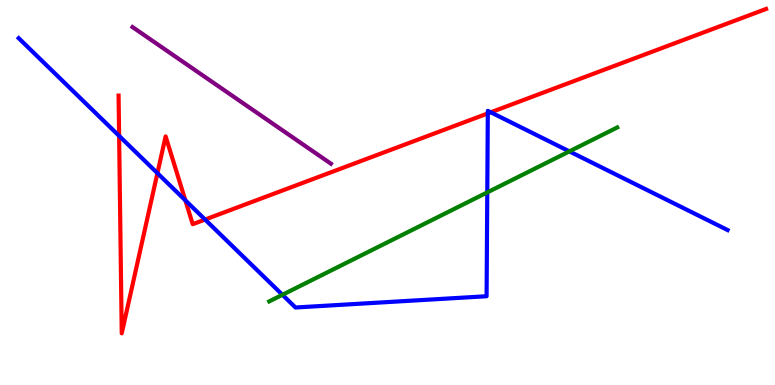[{'lines': ['blue', 'red'], 'intersections': [{'x': 1.54, 'y': 6.47}, {'x': 2.03, 'y': 5.5}, {'x': 2.39, 'y': 4.8}, {'x': 2.65, 'y': 4.3}, {'x': 6.29, 'y': 7.05}, {'x': 6.33, 'y': 7.08}]}, {'lines': ['green', 'red'], 'intersections': []}, {'lines': ['purple', 'red'], 'intersections': []}, {'lines': ['blue', 'green'], 'intersections': [{'x': 3.64, 'y': 2.34}, {'x': 6.29, 'y': 5.0}, {'x': 7.35, 'y': 6.07}]}, {'lines': ['blue', 'purple'], 'intersections': []}, {'lines': ['green', 'purple'], 'intersections': []}]